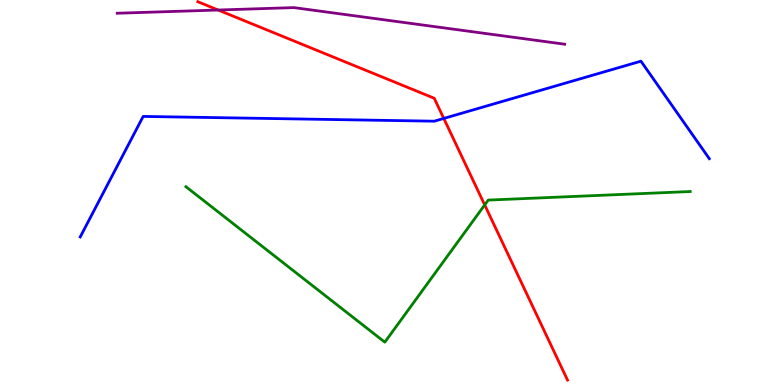[{'lines': ['blue', 'red'], 'intersections': [{'x': 5.73, 'y': 6.92}]}, {'lines': ['green', 'red'], 'intersections': [{'x': 6.25, 'y': 4.68}]}, {'lines': ['purple', 'red'], 'intersections': [{'x': 2.82, 'y': 9.74}]}, {'lines': ['blue', 'green'], 'intersections': []}, {'lines': ['blue', 'purple'], 'intersections': []}, {'lines': ['green', 'purple'], 'intersections': []}]